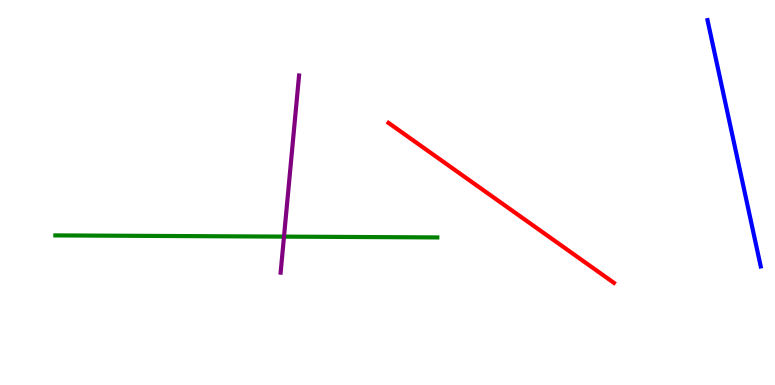[{'lines': ['blue', 'red'], 'intersections': []}, {'lines': ['green', 'red'], 'intersections': []}, {'lines': ['purple', 'red'], 'intersections': []}, {'lines': ['blue', 'green'], 'intersections': []}, {'lines': ['blue', 'purple'], 'intersections': []}, {'lines': ['green', 'purple'], 'intersections': [{'x': 3.66, 'y': 3.85}]}]